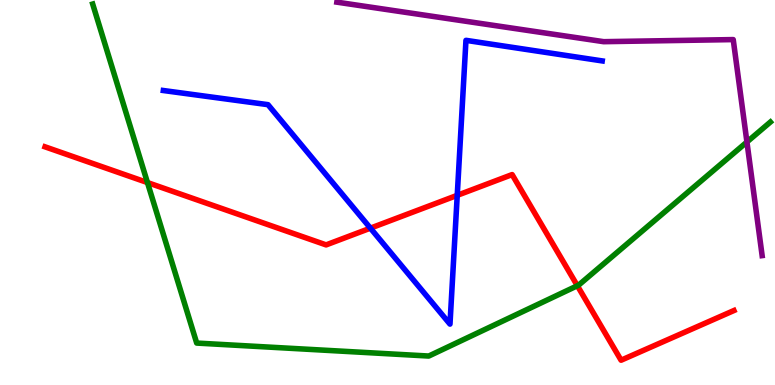[{'lines': ['blue', 'red'], 'intersections': [{'x': 4.78, 'y': 4.07}, {'x': 5.9, 'y': 4.93}]}, {'lines': ['green', 'red'], 'intersections': [{'x': 1.9, 'y': 5.26}, {'x': 7.45, 'y': 2.58}]}, {'lines': ['purple', 'red'], 'intersections': []}, {'lines': ['blue', 'green'], 'intersections': []}, {'lines': ['blue', 'purple'], 'intersections': []}, {'lines': ['green', 'purple'], 'intersections': [{'x': 9.64, 'y': 6.31}]}]